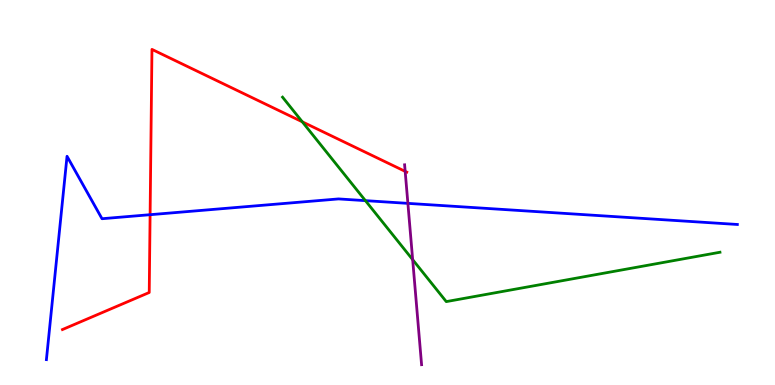[{'lines': ['blue', 'red'], 'intersections': [{'x': 1.94, 'y': 4.42}]}, {'lines': ['green', 'red'], 'intersections': [{'x': 3.9, 'y': 6.84}]}, {'lines': ['purple', 'red'], 'intersections': [{'x': 5.23, 'y': 5.55}]}, {'lines': ['blue', 'green'], 'intersections': [{'x': 4.72, 'y': 4.79}]}, {'lines': ['blue', 'purple'], 'intersections': [{'x': 5.26, 'y': 4.72}]}, {'lines': ['green', 'purple'], 'intersections': [{'x': 5.32, 'y': 3.26}]}]